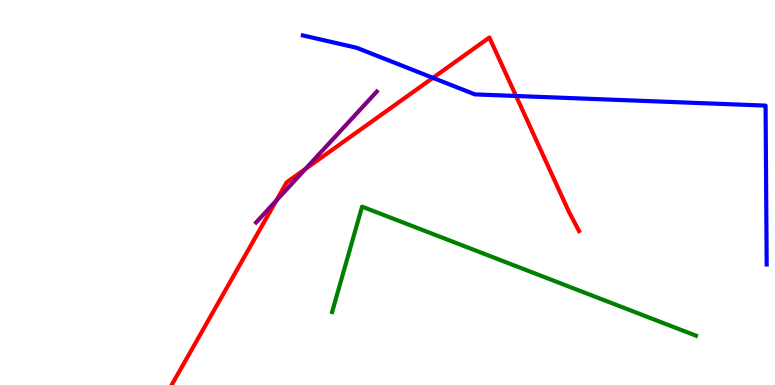[{'lines': ['blue', 'red'], 'intersections': [{'x': 5.59, 'y': 7.98}, {'x': 6.66, 'y': 7.51}]}, {'lines': ['green', 'red'], 'intersections': []}, {'lines': ['purple', 'red'], 'intersections': [{'x': 3.56, 'y': 4.79}, {'x': 3.94, 'y': 5.61}]}, {'lines': ['blue', 'green'], 'intersections': []}, {'lines': ['blue', 'purple'], 'intersections': []}, {'lines': ['green', 'purple'], 'intersections': []}]